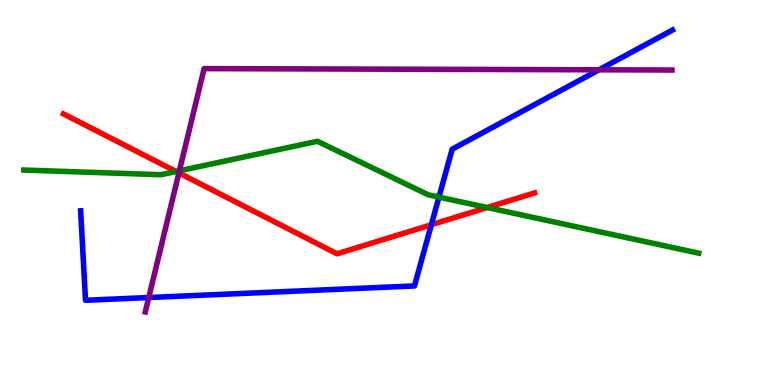[{'lines': ['blue', 'red'], 'intersections': [{'x': 5.57, 'y': 4.16}]}, {'lines': ['green', 'red'], 'intersections': [{'x': 2.27, 'y': 5.55}, {'x': 6.29, 'y': 4.61}]}, {'lines': ['purple', 'red'], 'intersections': [{'x': 2.31, 'y': 5.51}]}, {'lines': ['blue', 'green'], 'intersections': [{'x': 5.66, 'y': 4.88}]}, {'lines': ['blue', 'purple'], 'intersections': [{'x': 1.92, 'y': 2.27}, {'x': 7.73, 'y': 8.19}]}, {'lines': ['green', 'purple'], 'intersections': [{'x': 2.32, 'y': 5.56}]}]